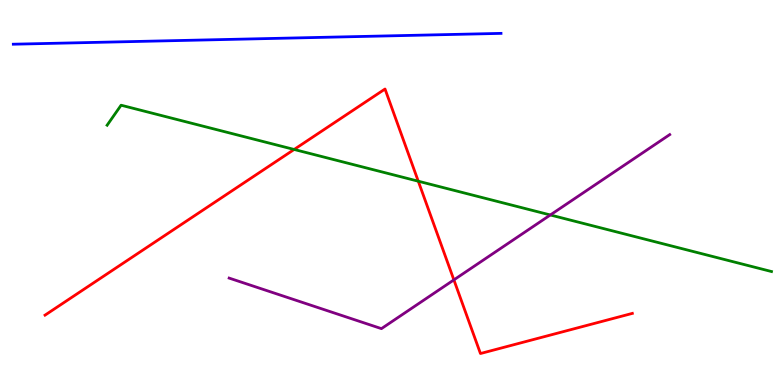[{'lines': ['blue', 'red'], 'intersections': []}, {'lines': ['green', 'red'], 'intersections': [{'x': 3.8, 'y': 6.12}, {'x': 5.4, 'y': 5.29}]}, {'lines': ['purple', 'red'], 'intersections': [{'x': 5.86, 'y': 2.73}]}, {'lines': ['blue', 'green'], 'intersections': []}, {'lines': ['blue', 'purple'], 'intersections': []}, {'lines': ['green', 'purple'], 'intersections': [{'x': 7.1, 'y': 4.42}]}]